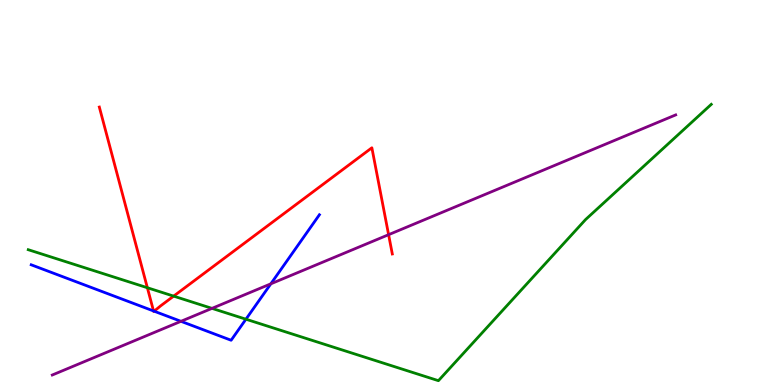[{'lines': ['blue', 'red'], 'intersections': [{'x': 1.98, 'y': 1.92}, {'x': 1.99, 'y': 1.92}]}, {'lines': ['green', 'red'], 'intersections': [{'x': 1.9, 'y': 2.53}, {'x': 2.24, 'y': 2.31}]}, {'lines': ['purple', 'red'], 'intersections': [{'x': 5.01, 'y': 3.9}]}, {'lines': ['blue', 'green'], 'intersections': [{'x': 3.17, 'y': 1.71}]}, {'lines': ['blue', 'purple'], 'intersections': [{'x': 2.33, 'y': 1.65}, {'x': 3.49, 'y': 2.63}]}, {'lines': ['green', 'purple'], 'intersections': [{'x': 2.74, 'y': 1.99}]}]